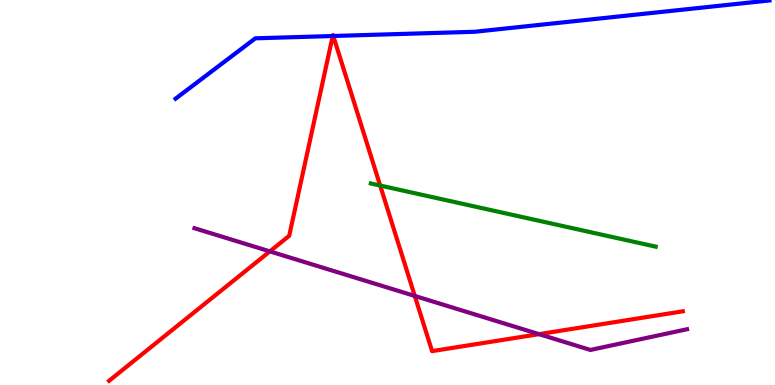[{'lines': ['blue', 'red'], 'intersections': [{'x': 4.29, 'y': 9.06}, {'x': 4.3, 'y': 9.07}]}, {'lines': ['green', 'red'], 'intersections': [{'x': 4.91, 'y': 5.18}]}, {'lines': ['purple', 'red'], 'intersections': [{'x': 3.48, 'y': 3.47}, {'x': 5.35, 'y': 2.31}, {'x': 6.96, 'y': 1.32}]}, {'lines': ['blue', 'green'], 'intersections': []}, {'lines': ['blue', 'purple'], 'intersections': []}, {'lines': ['green', 'purple'], 'intersections': []}]